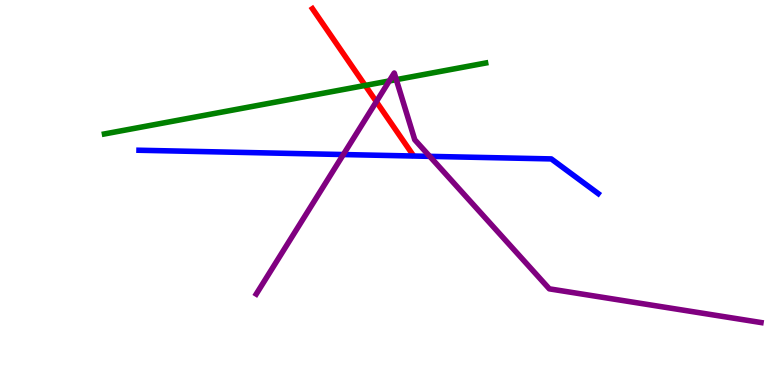[{'lines': ['blue', 'red'], 'intersections': []}, {'lines': ['green', 'red'], 'intersections': [{'x': 4.71, 'y': 7.78}]}, {'lines': ['purple', 'red'], 'intersections': [{'x': 4.86, 'y': 7.36}]}, {'lines': ['blue', 'green'], 'intersections': []}, {'lines': ['blue', 'purple'], 'intersections': [{'x': 4.43, 'y': 5.99}, {'x': 5.54, 'y': 5.94}]}, {'lines': ['green', 'purple'], 'intersections': [{'x': 5.02, 'y': 7.9}, {'x': 5.11, 'y': 7.93}]}]